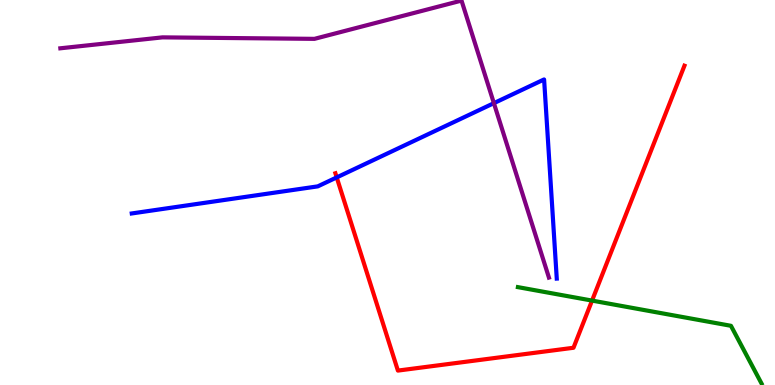[{'lines': ['blue', 'red'], 'intersections': [{'x': 4.34, 'y': 5.39}]}, {'lines': ['green', 'red'], 'intersections': [{'x': 7.64, 'y': 2.19}]}, {'lines': ['purple', 'red'], 'intersections': []}, {'lines': ['blue', 'green'], 'intersections': []}, {'lines': ['blue', 'purple'], 'intersections': [{'x': 6.37, 'y': 7.32}]}, {'lines': ['green', 'purple'], 'intersections': []}]